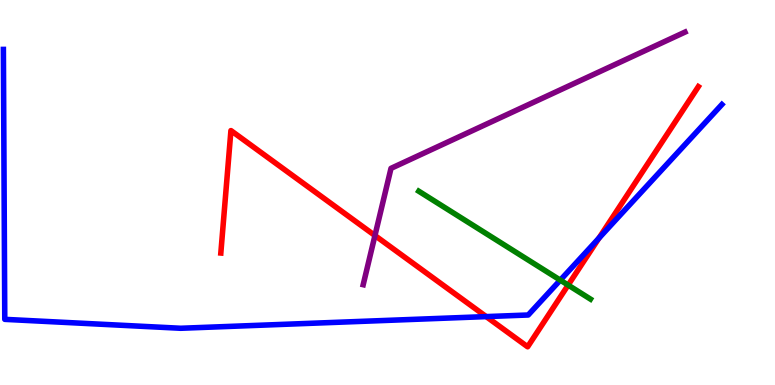[{'lines': ['blue', 'red'], 'intersections': [{'x': 6.27, 'y': 1.78}, {'x': 7.73, 'y': 3.82}]}, {'lines': ['green', 'red'], 'intersections': [{'x': 7.33, 'y': 2.6}]}, {'lines': ['purple', 'red'], 'intersections': [{'x': 4.84, 'y': 3.88}]}, {'lines': ['blue', 'green'], 'intersections': [{'x': 7.23, 'y': 2.72}]}, {'lines': ['blue', 'purple'], 'intersections': []}, {'lines': ['green', 'purple'], 'intersections': []}]